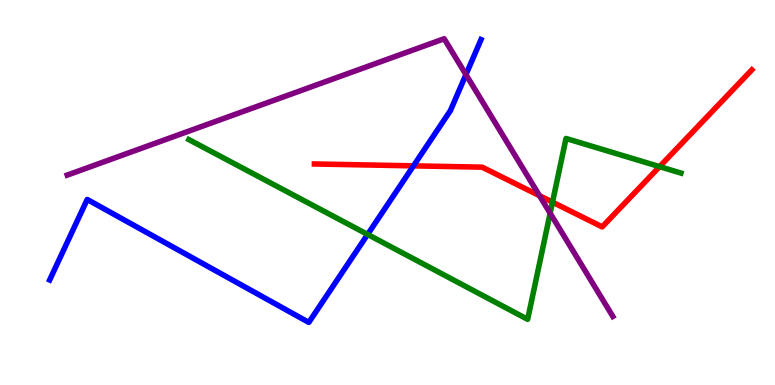[{'lines': ['blue', 'red'], 'intersections': [{'x': 5.34, 'y': 5.69}]}, {'lines': ['green', 'red'], 'intersections': [{'x': 7.13, 'y': 4.75}, {'x': 8.51, 'y': 5.67}]}, {'lines': ['purple', 'red'], 'intersections': [{'x': 6.96, 'y': 4.92}]}, {'lines': ['blue', 'green'], 'intersections': [{'x': 4.74, 'y': 3.91}]}, {'lines': ['blue', 'purple'], 'intersections': [{'x': 6.01, 'y': 8.06}]}, {'lines': ['green', 'purple'], 'intersections': [{'x': 7.1, 'y': 4.46}]}]